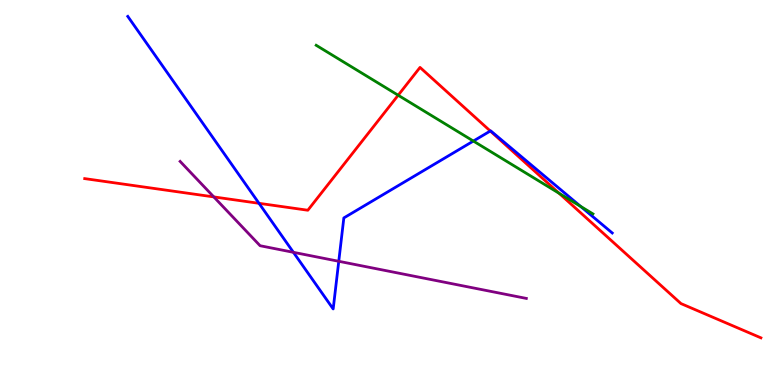[{'lines': ['blue', 'red'], 'intersections': [{'x': 3.34, 'y': 4.72}, {'x': 6.33, 'y': 6.6}]}, {'lines': ['green', 'red'], 'intersections': [{'x': 5.14, 'y': 7.53}, {'x': 7.21, 'y': 4.98}]}, {'lines': ['purple', 'red'], 'intersections': [{'x': 2.76, 'y': 4.89}]}, {'lines': ['blue', 'green'], 'intersections': [{'x': 6.11, 'y': 6.34}, {'x': 7.49, 'y': 4.64}]}, {'lines': ['blue', 'purple'], 'intersections': [{'x': 3.79, 'y': 3.45}, {'x': 4.37, 'y': 3.21}]}, {'lines': ['green', 'purple'], 'intersections': []}]